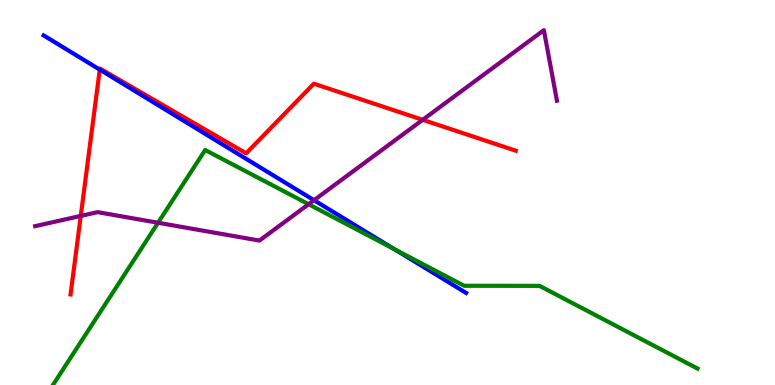[{'lines': ['blue', 'red'], 'intersections': [{'x': 1.29, 'y': 8.19}]}, {'lines': ['green', 'red'], 'intersections': []}, {'lines': ['purple', 'red'], 'intersections': [{'x': 1.04, 'y': 4.39}, {'x': 5.45, 'y': 6.89}]}, {'lines': ['blue', 'green'], 'intersections': [{'x': 5.09, 'y': 3.53}]}, {'lines': ['blue', 'purple'], 'intersections': [{'x': 4.05, 'y': 4.8}]}, {'lines': ['green', 'purple'], 'intersections': [{'x': 2.04, 'y': 4.21}, {'x': 3.98, 'y': 4.7}]}]